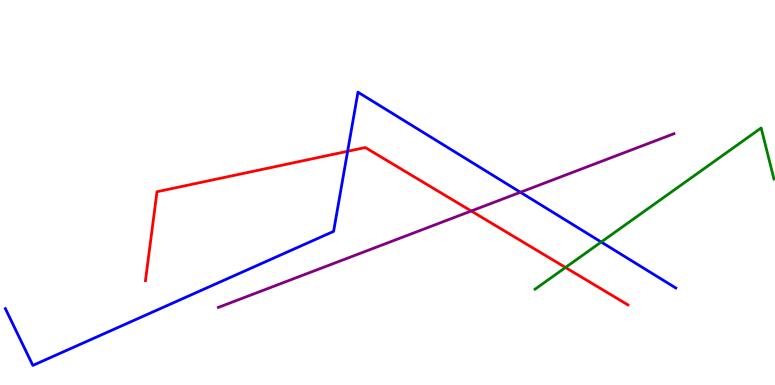[{'lines': ['blue', 'red'], 'intersections': [{'x': 4.49, 'y': 6.07}]}, {'lines': ['green', 'red'], 'intersections': [{'x': 7.3, 'y': 3.05}]}, {'lines': ['purple', 'red'], 'intersections': [{'x': 6.08, 'y': 4.52}]}, {'lines': ['blue', 'green'], 'intersections': [{'x': 7.76, 'y': 3.71}]}, {'lines': ['blue', 'purple'], 'intersections': [{'x': 6.72, 'y': 5.01}]}, {'lines': ['green', 'purple'], 'intersections': []}]